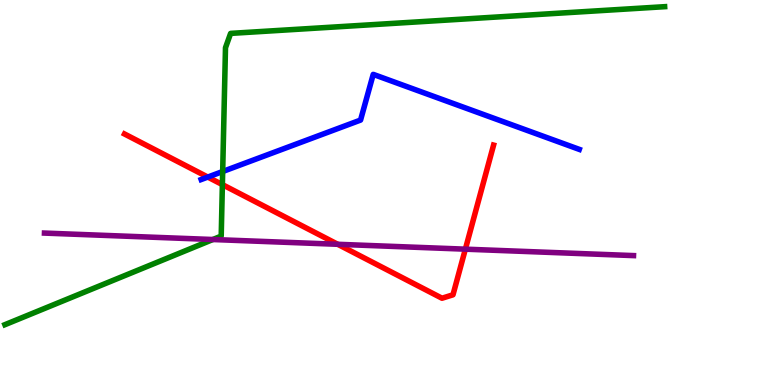[{'lines': ['blue', 'red'], 'intersections': [{'x': 2.68, 'y': 5.4}]}, {'lines': ['green', 'red'], 'intersections': [{'x': 2.87, 'y': 5.2}]}, {'lines': ['purple', 'red'], 'intersections': [{'x': 4.36, 'y': 3.65}, {'x': 6.0, 'y': 3.53}]}, {'lines': ['blue', 'green'], 'intersections': [{'x': 2.87, 'y': 5.55}]}, {'lines': ['blue', 'purple'], 'intersections': []}, {'lines': ['green', 'purple'], 'intersections': [{'x': 2.75, 'y': 3.78}]}]